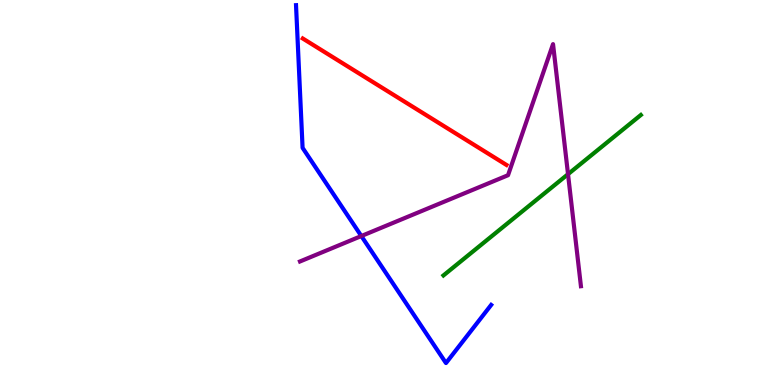[{'lines': ['blue', 'red'], 'intersections': []}, {'lines': ['green', 'red'], 'intersections': []}, {'lines': ['purple', 'red'], 'intersections': []}, {'lines': ['blue', 'green'], 'intersections': []}, {'lines': ['blue', 'purple'], 'intersections': [{'x': 4.66, 'y': 3.87}]}, {'lines': ['green', 'purple'], 'intersections': [{'x': 7.33, 'y': 5.48}]}]